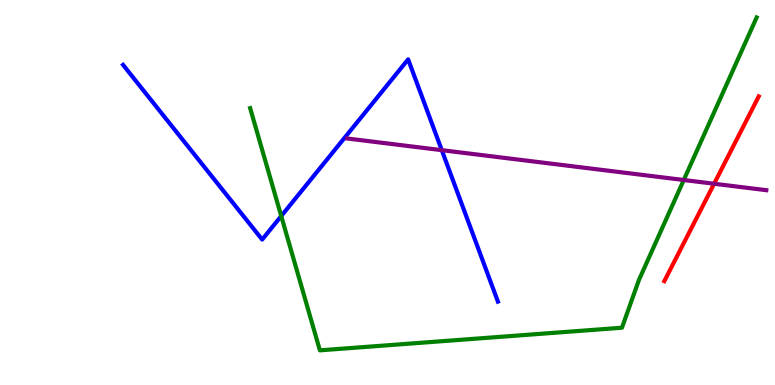[{'lines': ['blue', 'red'], 'intersections': []}, {'lines': ['green', 'red'], 'intersections': []}, {'lines': ['purple', 'red'], 'intersections': [{'x': 9.21, 'y': 5.23}]}, {'lines': ['blue', 'green'], 'intersections': [{'x': 3.63, 'y': 4.39}]}, {'lines': ['blue', 'purple'], 'intersections': [{'x': 5.7, 'y': 6.1}]}, {'lines': ['green', 'purple'], 'intersections': [{'x': 8.82, 'y': 5.32}]}]